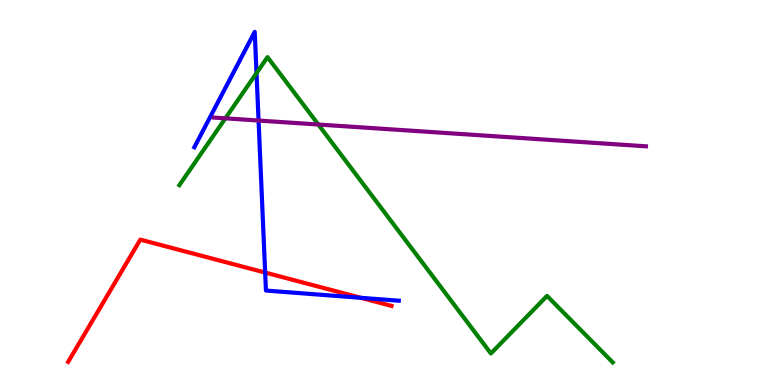[{'lines': ['blue', 'red'], 'intersections': [{'x': 3.42, 'y': 2.92}, {'x': 4.66, 'y': 2.26}]}, {'lines': ['green', 'red'], 'intersections': []}, {'lines': ['purple', 'red'], 'intersections': []}, {'lines': ['blue', 'green'], 'intersections': [{'x': 3.31, 'y': 8.1}]}, {'lines': ['blue', 'purple'], 'intersections': [{'x': 3.34, 'y': 6.87}]}, {'lines': ['green', 'purple'], 'intersections': [{'x': 2.91, 'y': 6.93}, {'x': 4.11, 'y': 6.77}]}]